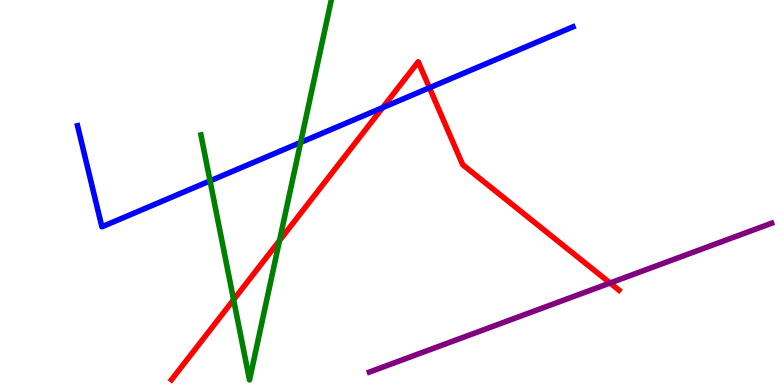[{'lines': ['blue', 'red'], 'intersections': [{'x': 4.94, 'y': 7.2}, {'x': 5.54, 'y': 7.72}]}, {'lines': ['green', 'red'], 'intersections': [{'x': 3.01, 'y': 2.21}, {'x': 3.61, 'y': 3.75}]}, {'lines': ['purple', 'red'], 'intersections': [{'x': 7.87, 'y': 2.65}]}, {'lines': ['blue', 'green'], 'intersections': [{'x': 2.71, 'y': 5.3}, {'x': 3.88, 'y': 6.3}]}, {'lines': ['blue', 'purple'], 'intersections': []}, {'lines': ['green', 'purple'], 'intersections': []}]